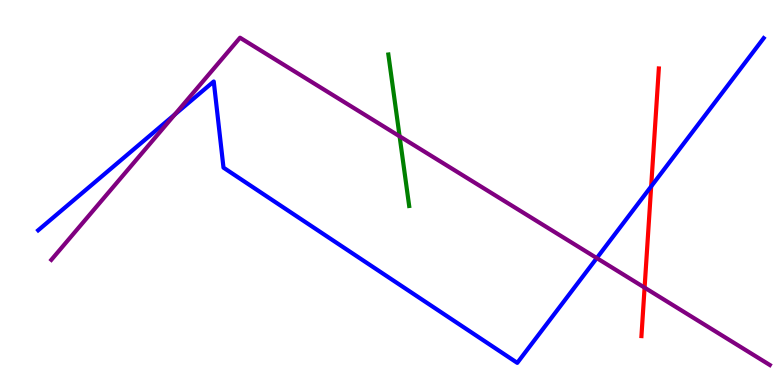[{'lines': ['blue', 'red'], 'intersections': [{'x': 8.4, 'y': 5.16}]}, {'lines': ['green', 'red'], 'intersections': []}, {'lines': ['purple', 'red'], 'intersections': [{'x': 8.32, 'y': 2.53}]}, {'lines': ['blue', 'green'], 'intersections': []}, {'lines': ['blue', 'purple'], 'intersections': [{'x': 2.26, 'y': 7.03}, {'x': 7.7, 'y': 3.3}]}, {'lines': ['green', 'purple'], 'intersections': [{'x': 5.16, 'y': 6.46}]}]